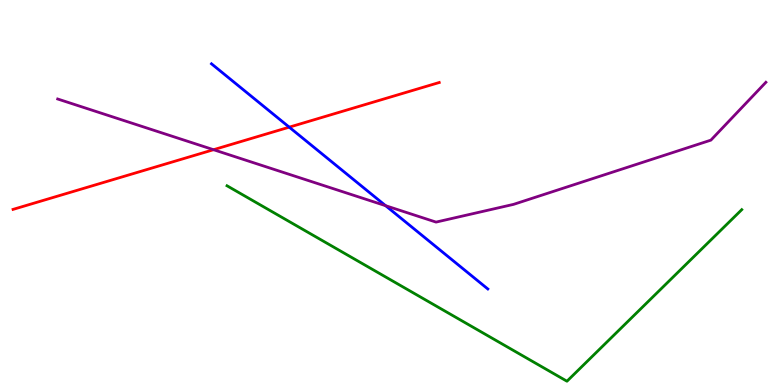[{'lines': ['blue', 'red'], 'intersections': [{'x': 3.73, 'y': 6.7}]}, {'lines': ['green', 'red'], 'intersections': []}, {'lines': ['purple', 'red'], 'intersections': [{'x': 2.76, 'y': 6.11}]}, {'lines': ['blue', 'green'], 'intersections': []}, {'lines': ['blue', 'purple'], 'intersections': [{'x': 4.98, 'y': 4.66}]}, {'lines': ['green', 'purple'], 'intersections': []}]